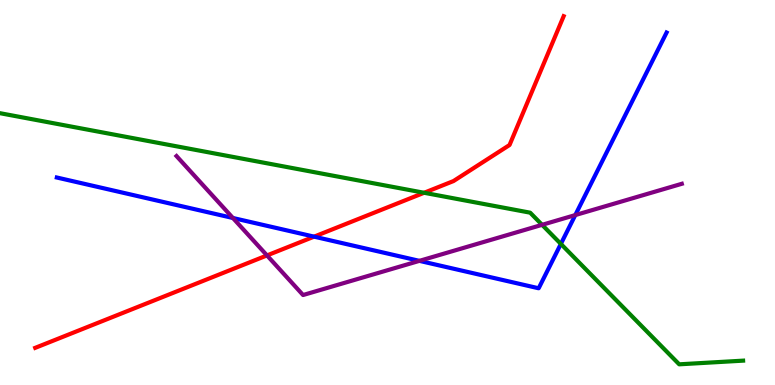[{'lines': ['blue', 'red'], 'intersections': [{'x': 4.05, 'y': 3.85}]}, {'lines': ['green', 'red'], 'intersections': [{'x': 5.47, 'y': 4.99}]}, {'lines': ['purple', 'red'], 'intersections': [{'x': 3.45, 'y': 3.37}]}, {'lines': ['blue', 'green'], 'intersections': [{'x': 7.24, 'y': 3.66}]}, {'lines': ['blue', 'purple'], 'intersections': [{'x': 3.01, 'y': 4.34}, {'x': 5.41, 'y': 3.22}, {'x': 7.42, 'y': 4.41}]}, {'lines': ['green', 'purple'], 'intersections': [{'x': 6.99, 'y': 4.16}]}]